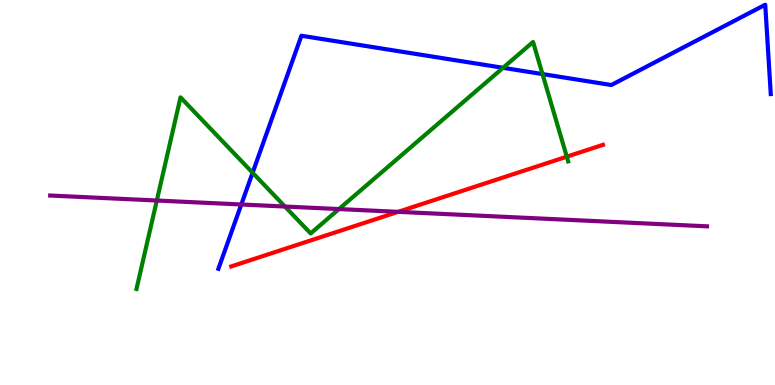[{'lines': ['blue', 'red'], 'intersections': []}, {'lines': ['green', 'red'], 'intersections': [{'x': 7.31, 'y': 5.93}]}, {'lines': ['purple', 'red'], 'intersections': [{'x': 5.14, 'y': 4.5}]}, {'lines': ['blue', 'green'], 'intersections': [{'x': 3.26, 'y': 5.51}, {'x': 6.49, 'y': 8.24}, {'x': 7.0, 'y': 8.08}]}, {'lines': ['blue', 'purple'], 'intersections': [{'x': 3.11, 'y': 4.69}]}, {'lines': ['green', 'purple'], 'intersections': [{'x': 2.02, 'y': 4.79}, {'x': 3.68, 'y': 4.64}, {'x': 4.37, 'y': 4.57}]}]